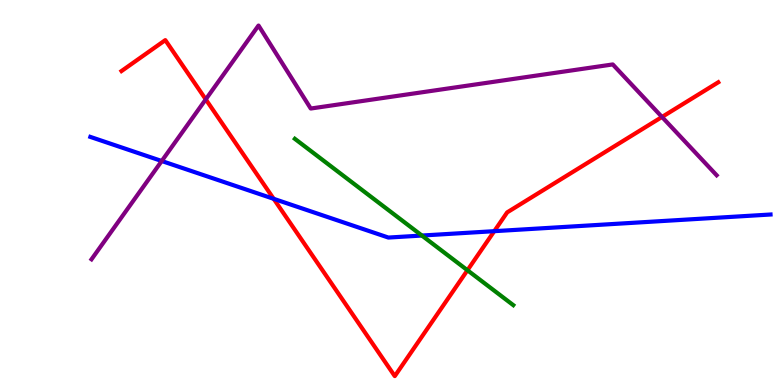[{'lines': ['blue', 'red'], 'intersections': [{'x': 3.53, 'y': 4.84}, {'x': 6.38, 'y': 4.0}]}, {'lines': ['green', 'red'], 'intersections': [{'x': 6.03, 'y': 2.98}]}, {'lines': ['purple', 'red'], 'intersections': [{'x': 2.66, 'y': 7.42}, {'x': 8.54, 'y': 6.96}]}, {'lines': ['blue', 'green'], 'intersections': [{'x': 5.44, 'y': 3.88}]}, {'lines': ['blue', 'purple'], 'intersections': [{'x': 2.09, 'y': 5.82}]}, {'lines': ['green', 'purple'], 'intersections': []}]